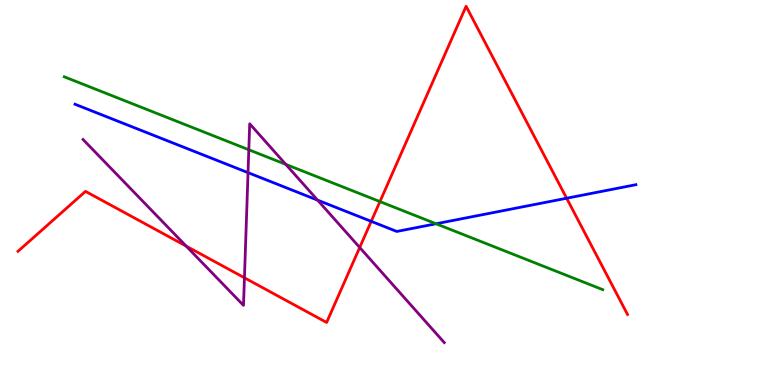[{'lines': ['blue', 'red'], 'intersections': [{'x': 4.79, 'y': 4.25}, {'x': 7.31, 'y': 4.85}]}, {'lines': ['green', 'red'], 'intersections': [{'x': 4.9, 'y': 4.76}]}, {'lines': ['purple', 'red'], 'intersections': [{'x': 2.4, 'y': 3.61}, {'x': 3.15, 'y': 2.79}, {'x': 4.64, 'y': 3.57}]}, {'lines': ['blue', 'green'], 'intersections': [{'x': 5.63, 'y': 4.19}]}, {'lines': ['blue', 'purple'], 'intersections': [{'x': 3.2, 'y': 5.52}, {'x': 4.1, 'y': 4.8}]}, {'lines': ['green', 'purple'], 'intersections': [{'x': 3.21, 'y': 6.11}, {'x': 3.69, 'y': 5.73}]}]